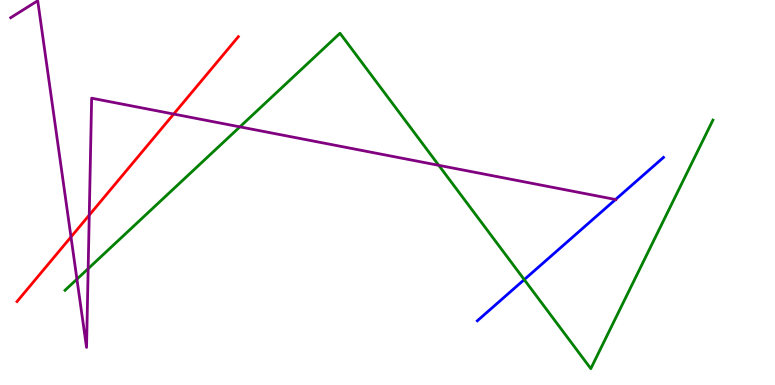[{'lines': ['blue', 'red'], 'intersections': []}, {'lines': ['green', 'red'], 'intersections': []}, {'lines': ['purple', 'red'], 'intersections': [{'x': 0.916, 'y': 3.85}, {'x': 1.15, 'y': 4.41}, {'x': 2.24, 'y': 7.04}]}, {'lines': ['blue', 'green'], 'intersections': [{'x': 6.76, 'y': 2.74}]}, {'lines': ['blue', 'purple'], 'intersections': [{'x': 7.94, 'y': 4.82}]}, {'lines': ['green', 'purple'], 'intersections': [{'x': 0.993, 'y': 2.75}, {'x': 1.14, 'y': 3.02}, {'x': 3.1, 'y': 6.7}, {'x': 5.66, 'y': 5.71}]}]